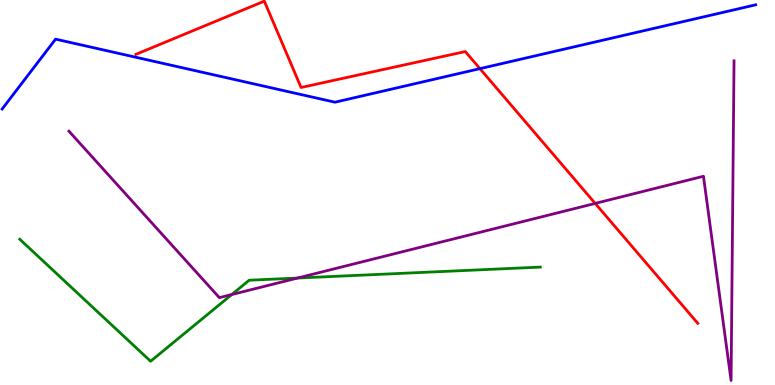[{'lines': ['blue', 'red'], 'intersections': [{'x': 6.19, 'y': 8.22}]}, {'lines': ['green', 'red'], 'intersections': []}, {'lines': ['purple', 'red'], 'intersections': [{'x': 7.68, 'y': 4.72}]}, {'lines': ['blue', 'green'], 'intersections': []}, {'lines': ['blue', 'purple'], 'intersections': []}, {'lines': ['green', 'purple'], 'intersections': [{'x': 2.99, 'y': 2.35}, {'x': 3.84, 'y': 2.78}]}]